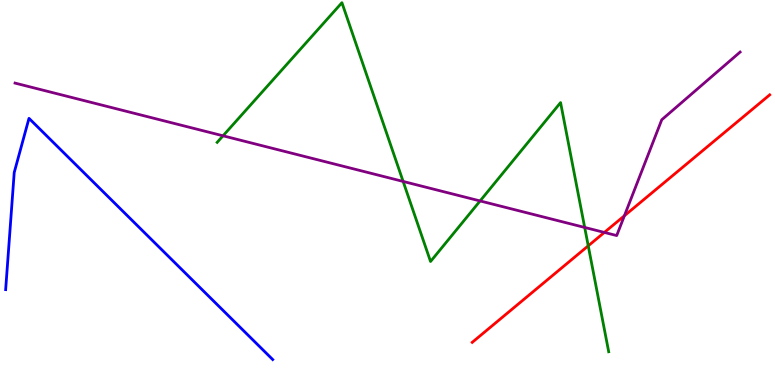[{'lines': ['blue', 'red'], 'intersections': []}, {'lines': ['green', 'red'], 'intersections': [{'x': 7.59, 'y': 3.61}]}, {'lines': ['purple', 'red'], 'intersections': [{'x': 7.8, 'y': 3.96}, {'x': 8.06, 'y': 4.4}]}, {'lines': ['blue', 'green'], 'intersections': []}, {'lines': ['blue', 'purple'], 'intersections': []}, {'lines': ['green', 'purple'], 'intersections': [{'x': 2.88, 'y': 6.47}, {'x': 5.2, 'y': 5.29}, {'x': 6.19, 'y': 4.78}, {'x': 7.54, 'y': 4.09}]}]